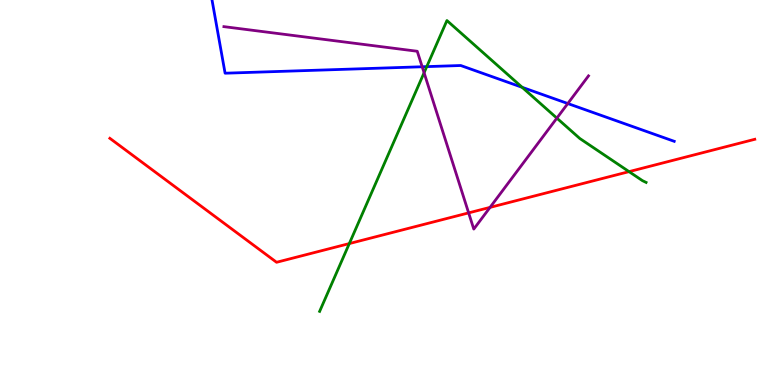[{'lines': ['blue', 'red'], 'intersections': []}, {'lines': ['green', 'red'], 'intersections': [{'x': 4.51, 'y': 3.67}, {'x': 8.12, 'y': 5.54}]}, {'lines': ['purple', 'red'], 'intersections': [{'x': 6.05, 'y': 4.47}, {'x': 6.32, 'y': 4.61}]}, {'lines': ['blue', 'green'], 'intersections': [{'x': 5.51, 'y': 8.27}, {'x': 6.74, 'y': 7.73}]}, {'lines': ['blue', 'purple'], 'intersections': [{'x': 5.45, 'y': 8.27}, {'x': 7.33, 'y': 7.31}]}, {'lines': ['green', 'purple'], 'intersections': [{'x': 5.47, 'y': 8.11}, {'x': 7.19, 'y': 6.93}]}]